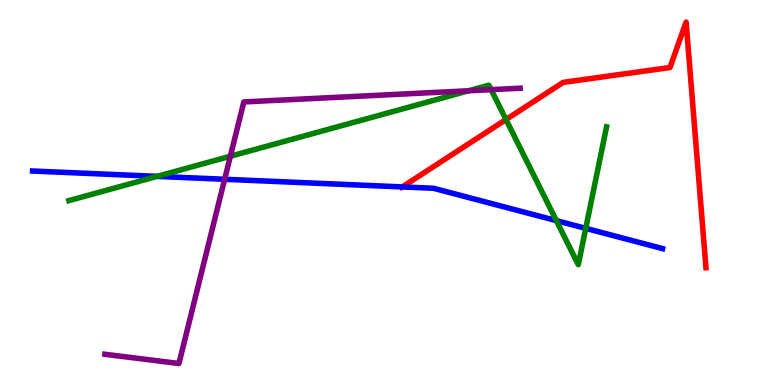[{'lines': ['blue', 'red'], 'intersections': [{'x': 5.19, 'y': 5.14}]}, {'lines': ['green', 'red'], 'intersections': [{'x': 6.53, 'y': 6.9}]}, {'lines': ['purple', 'red'], 'intersections': []}, {'lines': ['blue', 'green'], 'intersections': [{'x': 2.03, 'y': 5.42}, {'x': 7.18, 'y': 4.27}, {'x': 7.56, 'y': 4.07}]}, {'lines': ['blue', 'purple'], 'intersections': [{'x': 2.9, 'y': 5.34}]}, {'lines': ['green', 'purple'], 'intersections': [{'x': 2.97, 'y': 5.94}, {'x': 6.05, 'y': 7.64}, {'x': 6.34, 'y': 7.67}]}]